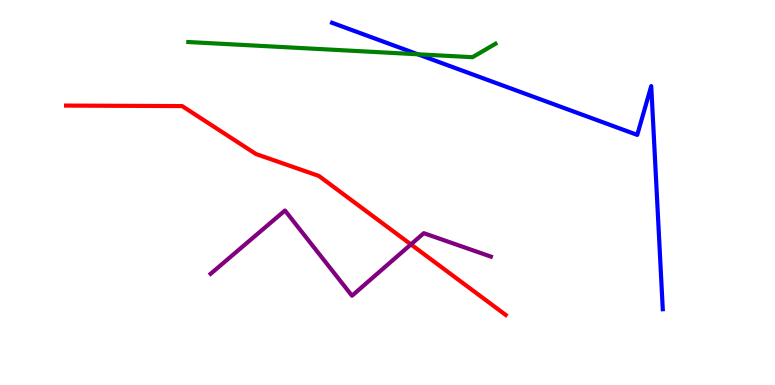[{'lines': ['blue', 'red'], 'intersections': []}, {'lines': ['green', 'red'], 'intersections': []}, {'lines': ['purple', 'red'], 'intersections': [{'x': 5.3, 'y': 3.65}]}, {'lines': ['blue', 'green'], 'intersections': [{'x': 5.39, 'y': 8.59}]}, {'lines': ['blue', 'purple'], 'intersections': []}, {'lines': ['green', 'purple'], 'intersections': []}]